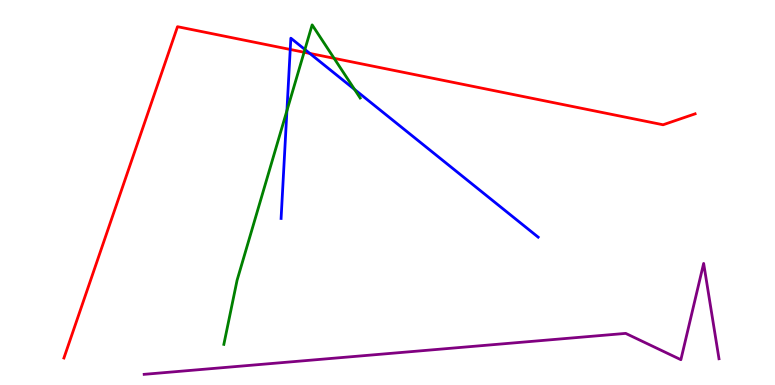[{'lines': ['blue', 'red'], 'intersections': [{'x': 3.74, 'y': 8.72}, {'x': 4.0, 'y': 8.61}]}, {'lines': ['green', 'red'], 'intersections': [{'x': 3.92, 'y': 8.64}, {'x': 4.31, 'y': 8.49}]}, {'lines': ['purple', 'red'], 'intersections': []}, {'lines': ['blue', 'green'], 'intersections': [{'x': 3.7, 'y': 7.12}, {'x': 3.93, 'y': 8.71}, {'x': 4.57, 'y': 7.68}]}, {'lines': ['blue', 'purple'], 'intersections': []}, {'lines': ['green', 'purple'], 'intersections': []}]